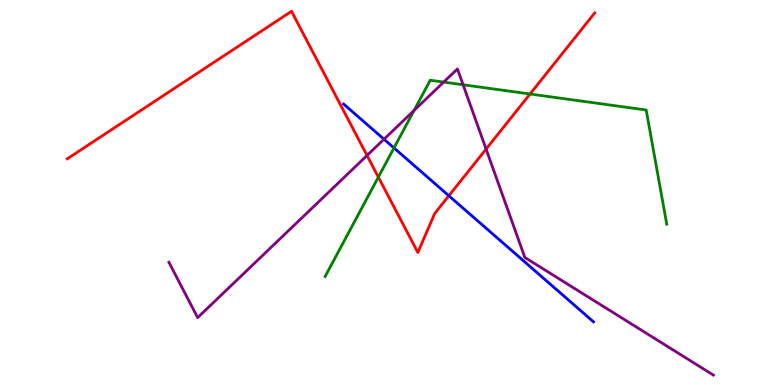[{'lines': ['blue', 'red'], 'intersections': [{'x': 5.79, 'y': 4.92}]}, {'lines': ['green', 'red'], 'intersections': [{'x': 4.88, 'y': 5.4}, {'x': 6.84, 'y': 7.56}]}, {'lines': ['purple', 'red'], 'intersections': [{'x': 4.74, 'y': 5.96}, {'x': 6.27, 'y': 6.13}]}, {'lines': ['blue', 'green'], 'intersections': [{'x': 5.08, 'y': 6.16}]}, {'lines': ['blue', 'purple'], 'intersections': [{'x': 4.95, 'y': 6.38}]}, {'lines': ['green', 'purple'], 'intersections': [{'x': 5.34, 'y': 7.13}, {'x': 5.72, 'y': 7.87}, {'x': 5.98, 'y': 7.8}]}]